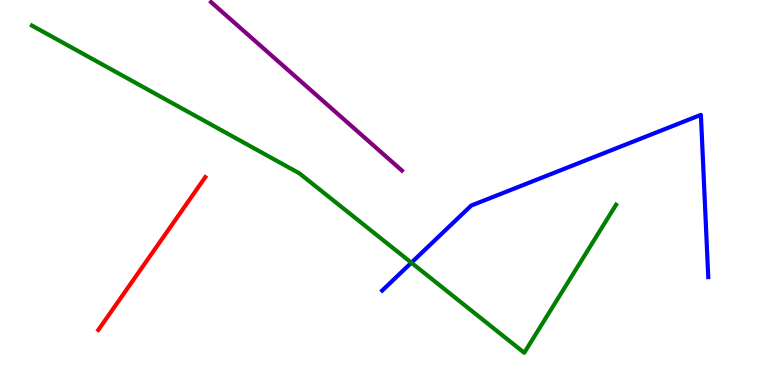[{'lines': ['blue', 'red'], 'intersections': []}, {'lines': ['green', 'red'], 'intersections': []}, {'lines': ['purple', 'red'], 'intersections': []}, {'lines': ['blue', 'green'], 'intersections': [{'x': 5.31, 'y': 3.18}]}, {'lines': ['blue', 'purple'], 'intersections': []}, {'lines': ['green', 'purple'], 'intersections': []}]